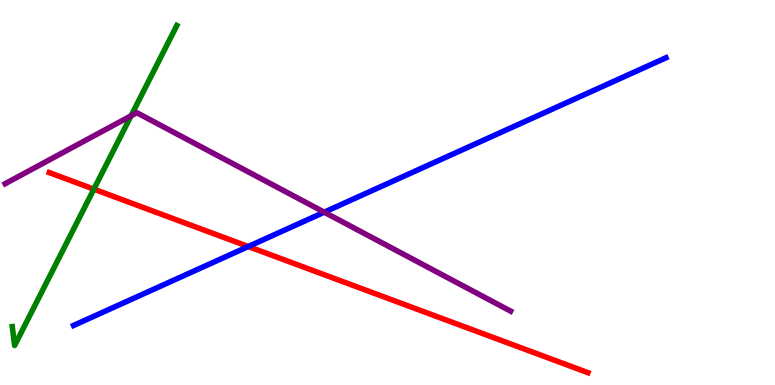[{'lines': ['blue', 'red'], 'intersections': [{'x': 3.2, 'y': 3.6}]}, {'lines': ['green', 'red'], 'intersections': [{'x': 1.21, 'y': 5.09}]}, {'lines': ['purple', 'red'], 'intersections': []}, {'lines': ['blue', 'green'], 'intersections': []}, {'lines': ['blue', 'purple'], 'intersections': [{'x': 4.18, 'y': 4.49}]}, {'lines': ['green', 'purple'], 'intersections': [{'x': 1.69, 'y': 6.99}]}]